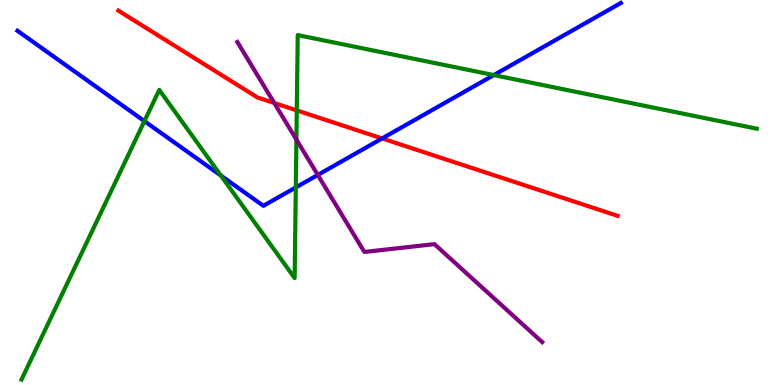[{'lines': ['blue', 'red'], 'intersections': [{'x': 4.93, 'y': 6.4}]}, {'lines': ['green', 'red'], 'intersections': [{'x': 3.83, 'y': 7.13}]}, {'lines': ['purple', 'red'], 'intersections': [{'x': 3.54, 'y': 7.32}]}, {'lines': ['blue', 'green'], 'intersections': [{'x': 1.86, 'y': 6.85}, {'x': 2.85, 'y': 5.44}, {'x': 3.82, 'y': 5.13}, {'x': 6.37, 'y': 8.05}]}, {'lines': ['blue', 'purple'], 'intersections': [{'x': 4.1, 'y': 5.46}]}, {'lines': ['green', 'purple'], 'intersections': [{'x': 3.82, 'y': 6.37}]}]